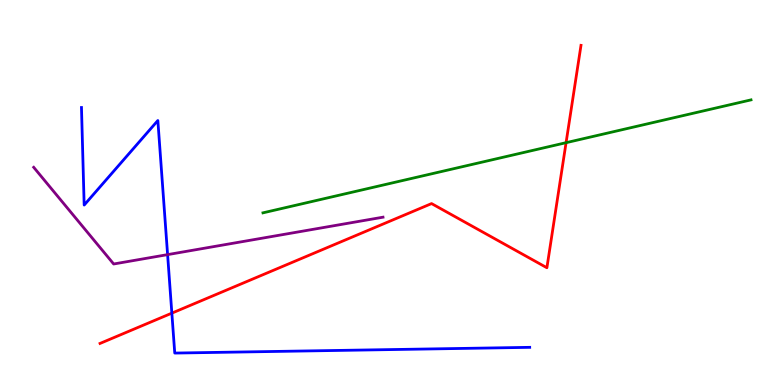[{'lines': ['blue', 'red'], 'intersections': [{'x': 2.22, 'y': 1.87}]}, {'lines': ['green', 'red'], 'intersections': [{'x': 7.3, 'y': 6.29}]}, {'lines': ['purple', 'red'], 'intersections': []}, {'lines': ['blue', 'green'], 'intersections': []}, {'lines': ['blue', 'purple'], 'intersections': [{'x': 2.16, 'y': 3.39}]}, {'lines': ['green', 'purple'], 'intersections': []}]